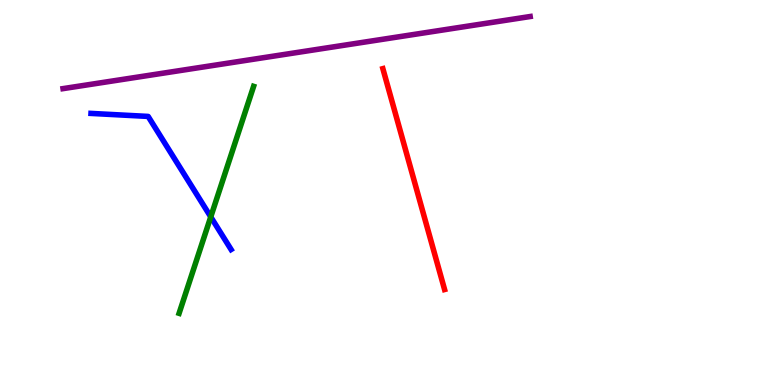[{'lines': ['blue', 'red'], 'intersections': []}, {'lines': ['green', 'red'], 'intersections': []}, {'lines': ['purple', 'red'], 'intersections': []}, {'lines': ['blue', 'green'], 'intersections': [{'x': 2.72, 'y': 4.37}]}, {'lines': ['blue', 'purple'], 'intersections': []}, {'lines': ['green', 'purple'], 'intersections': []}]